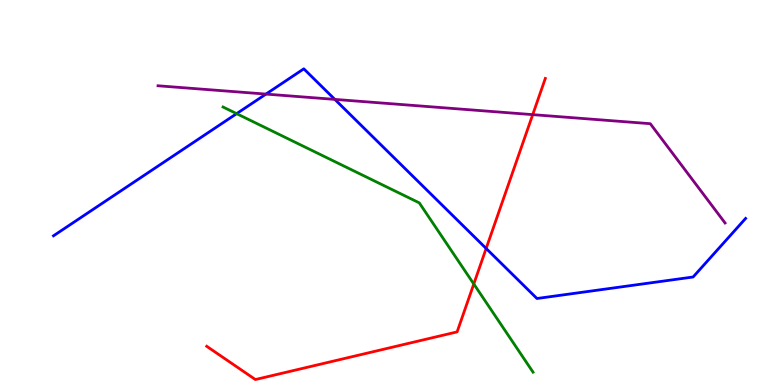[{'lines': ['blue', 'red'], 'intersections': [{'x': 6.27, 'y': 3.55}]}, {'lines': ['green', 'red'], 'intersections': [{'x': 6.11, 'y': 2.62}]}, {'lines': ['purple', 'red'], 'intersections': [{'x': 6.87, 'y': 7.02}]}, {'lines': ['blue', 'green'], 'intersections': [{'x': 3.05, 'y': 7.05}]}, {'lines': ['blue', 'purple'], 'intersections': [{'x': 3.43, 'y': 7.56}, {'x': 4.32, 'y': 7.42}]}, {'lines': ['green', 'purple'], 'intersections': []}]